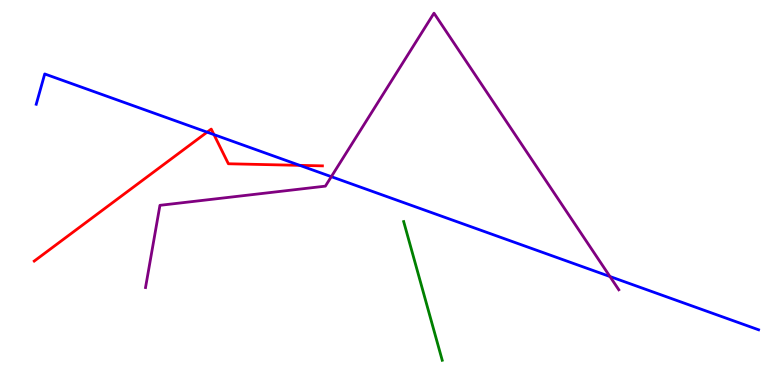[{'lines': ['blue', 'red'], 'intersections': [{'x': 2.67, 'y': 6.57}, {'x': 2.76, 'y': 6.5}, {'x': 3.87, 'y': 5.7}]}, {'lines': ['green', 'red'], 'intersections': []}, {'lines': ['purple', 'red'], 'intersections': []}, {'lines': ['blue', 'green'], 'intersections': []}, {'lines': ['blue', 'purple'], 'intersections': [{'x': 4.28, 'y': 5.41}, {'x': 7.87, 'y': 2.82}]}, {'lines': ['green', 'purple'], 'intersections': []}]